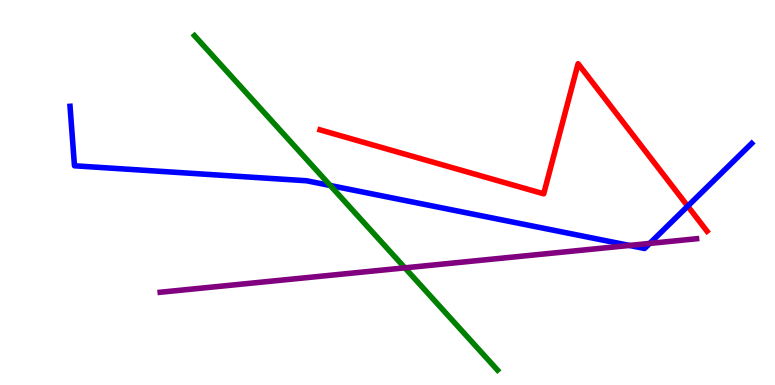[{'lines': ['blue', 'red'], 'intersections': [{'x': 8.87, 'y': 4.65}]}, {'lines': ['green', 'red'], 'intersections': []}, {'lines': ['purple', 'red'], 'intersections': []}, {'lines': ['blue', 'green'], 'intersections': [{'x': 4.26, 'y': 5.18}]}, {'lines': ['blue', 'purple'], 'intersections': [{'x': 8.12, 'y': 3.62}, {'x': 8.38, 'y': 3.68}]}, {'lines': ['green', 'purple'], 'intersections': [{'x': 5.22, 'y': 3.04}]}]